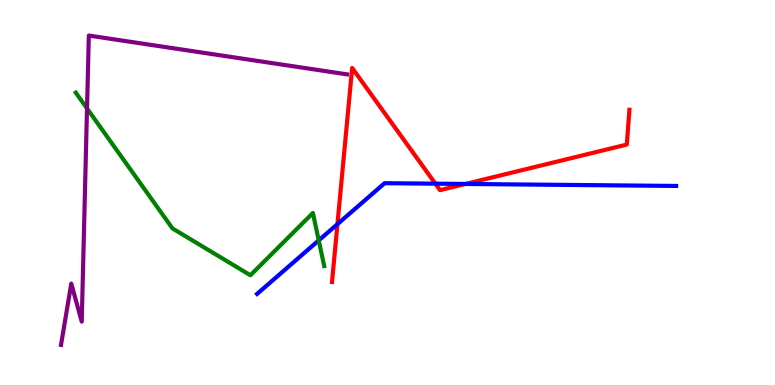[{'lines': ['blue', 'red'], 'intersections': [{'x': 4.35, 'y': 4.18}, {'x': 5.62, 'y': 5.23}, {'x': 6.01, 'y': 5.22}]}, {'lines': ['green', 'red'], 'intersections': []}, {'lines': ['purple', 'red'], 'intersections': []}, {'lines': ['blue', 'green'], 'intersections': [{'x': 4.11, 'y': 3.76}]}, {'lines': ['blue', 'purple'], 'intersections': []}, {'lines': ['green', 'purple'], 'intersections': [{'x': 1.12, 'y': 7.18}]}]